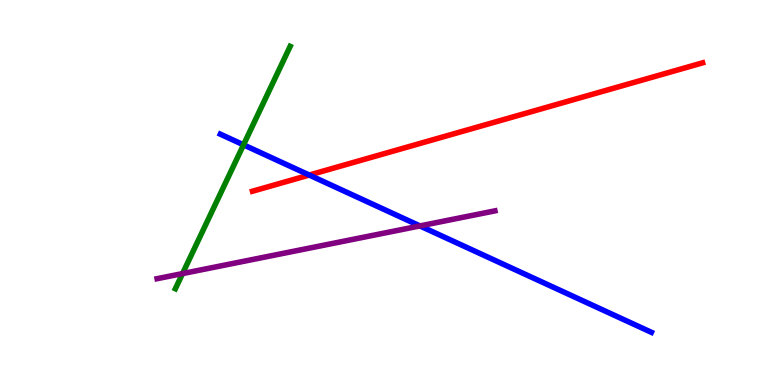[{'lines': ['blue', 'red'], 'intersections': [{'x': 3.99, 'y': 5.45}]}, {'lines': ['green', 'red'], 'intersections': []}, {'lines': ['purple', 'red'], 'intersections': []}, {'lines': ['blue', 'green'], 'intersections': [{'x': 3.14, 'y': 6.24}]}, {'lines': ['blue', 'purple'], 'intersections': [{'x': 5.42, 'y': 4.13}]}, {'lines': ['green', 'purple'], 'intersections': [{'x': 2.36, 'y': 2.89}]}]